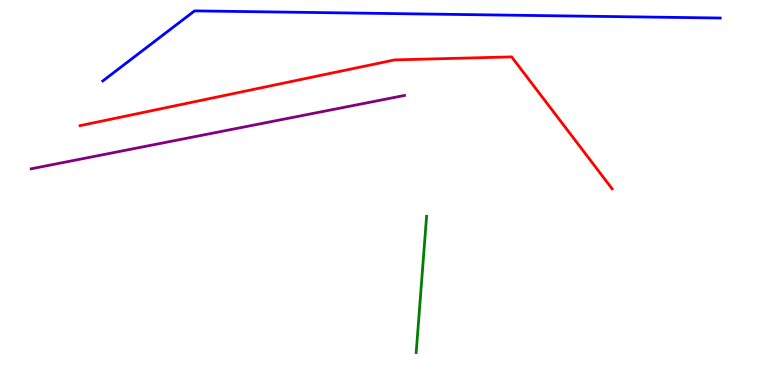[{'lines': ['blue', 'red'], 'intersections': []}, {'lines': ['green', 'red'], 'intersections': []}, {'lines': ['purple', 'red'], 'intersections': []}, {'lines': ['blue', 'green'], 'intersections': []}, {'lines': ['blue', 'purple'], 'intersections': []}, {'lines': ['green', 'purple'], 'intersections': []}]